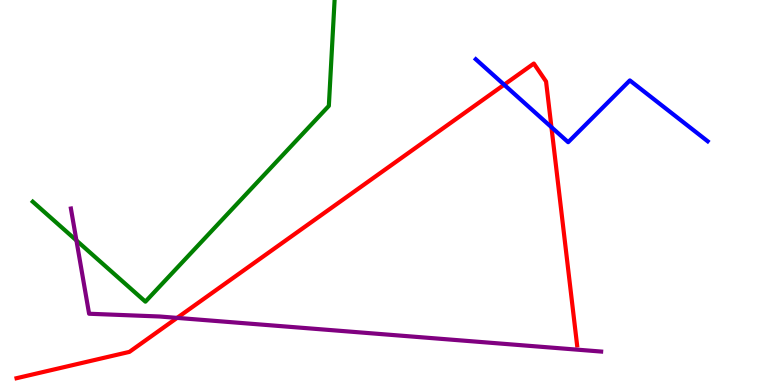[{'lines': ['blue', 'red'], 'intersections': [{'x': 6.51, 'y': 7.8}, {'x': 7.12, 'y': 6.7}]}, {'lines': ['green', 'red'], 'intersections': []}, {'lines': ['purple', 'red'], 'intersections': [{'x': 2.28, 'y': 1.74}]}, {'lines': ['blue', 'green'], 'intersections': []}, {'lines': ['blue', 'purple'], 'intersections': []}, {'lines': ['green', 'purple'], 'intersections': [{'x': 0.986, 'y': 3.75}]}]